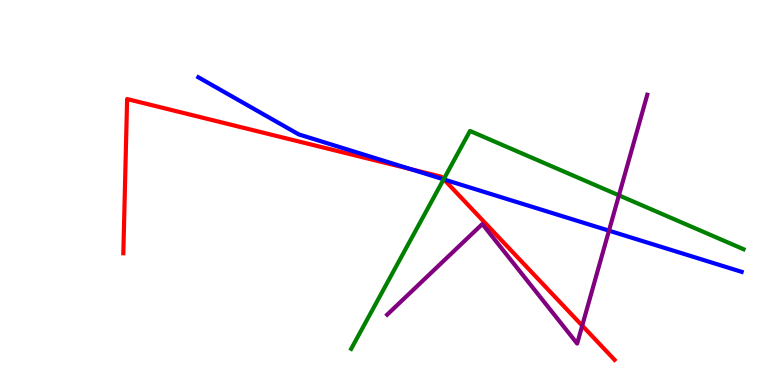[{'lines': ['blue', 'red'], 'intersections': [{'x': 5.3, 'y': 5.61}, {'x': 5.73, 'y': 5.34}]}, {'lines': ['green', 'red'], 'intersections': [{'x': 5.73, 'y': 5.35}]}, {'lines': ['purple', 'red'], 'intersections': [{'x': 7.51, 'y': 1.54}]}, {'lines': ['blue', 'green'], 'intersections': [{'x': 5.72, 'y': 5.34}]}, {'lines': ['blue', 'purple'], 'intersections': [{'x': 7.86, 'y': 4.01}]}, {'lines': ['green', 'purple'], 'intersections': [{'x': 7.99, 'y': 4.93}]}]